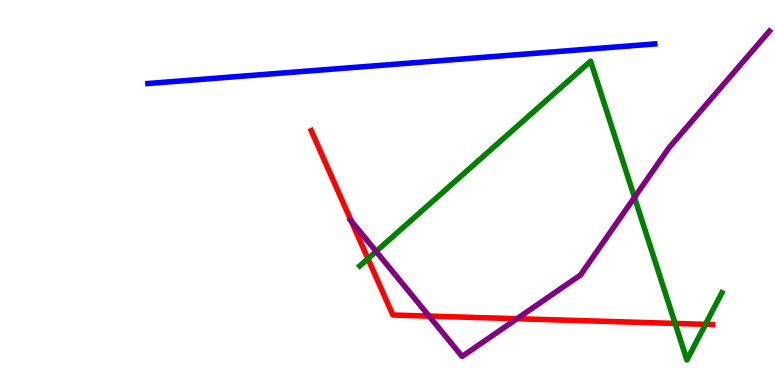[{'lines': ['blue', 'red'], 'intersections': []}, {'lines': ['green', 'red'], 'intersections': [{'x': 4.75, 'y': 3.28}, {'x': 8.71, 'y': 1.6}, {'x': 9.1, 'y': 1.58}]}, {'lines': ['purple', 'red'], 'intersections': [{'x': 4.53, 'y': 4.26}, {'x': 5.54, 'y': 1.79}, {'x': 6.67, 'y': 1.72}]}, {'lines': ['blue', 'green'], 'intersections': []}, {'lines': ['blue', 'purple'], 'intersections': []}, {'lines': ['green', 'purple'], 'intersections': [{'x': 4.85, 'y': 3.47}, {'x': 8.19, 'y': 4.87}]}]